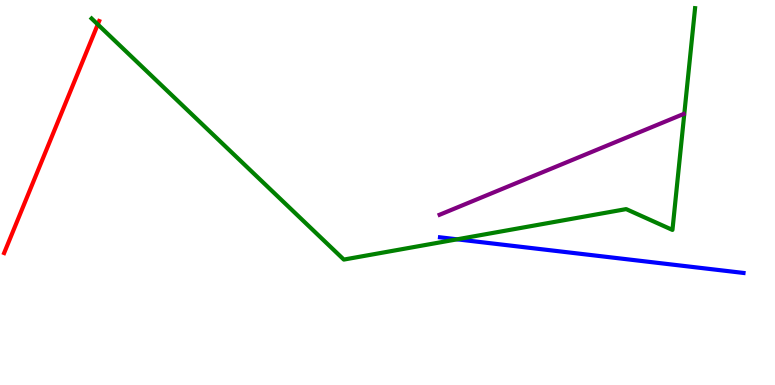[{'lines': ['blue', 'red'], 'intersections': []}, {'lines': ['green', 'red'], 'intersections': [{'x': 1.26, 'y': 9.37}]}, {'lines': ['purple', 'red'], 'intersections': []}, {'lines': ['blue', 'green'], 'intersections': [{'x': 5.9, 'y': 3.78}]}, {'lines': ['blue', 'purple'], 'intersections': []}, {'lines': ['green', 'purple'], 'intersections': []}]